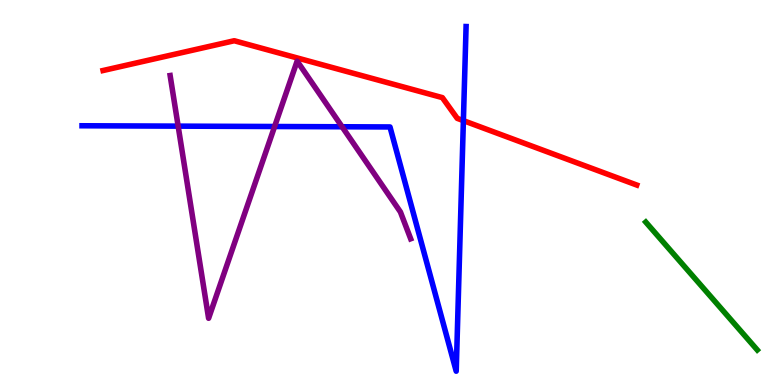[{'lines': ['blue', 'red'], 'intersections': [{'x': 5.98, 'y': 6.87}]}, {'lines': ['green', 'red'], 'intersections': []}, {'lines': ['purple', 'red'], 'intersections': []}, {'lines': ['blue', 'green'], 'intersections': []}, {'lines': ['blue', 'purple'], 'intersections': [{'x': 2.3, 'y': 6.72}, {'x': 3.54, 'y': 6.71}, {'x': 4.41, 'y': 6.71}]}, {'lines': ['green', 'purple'], 'intersections': []}]